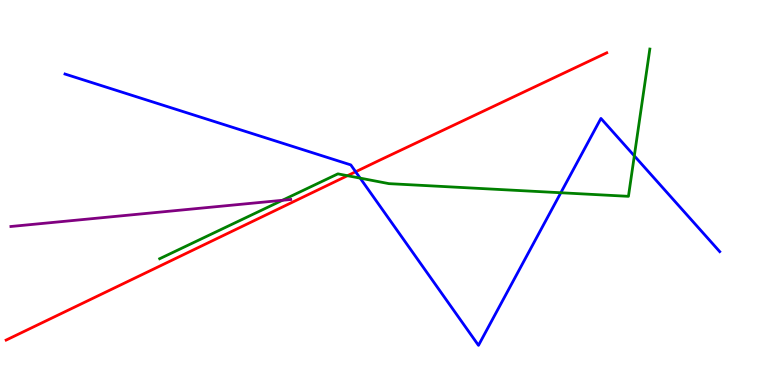[{'lines': ['blue', 'red'], 'intersections': [{'x': 4.59, 'y': 5.54}]}, {'lines': ['green', 'red'], 'intersections': [{'x': 4.48, 'y': 5.44}]}, {'lines': ['purple', 'red'], 'intersections': []}, {'lines': ['blue', 'green'], 'intersections': [{'x': 4.65, 'y': 5.37}, {'x': 7.24, 'y': 4.99}, {'x': 8.18, 'y': 5.95}]}, {'lines': ['blue', 'purple'], 'intersections': []}, {'lines': ['green', 'purple'], 'intersections': [{'x': 3.64, 'y': 4.8}]}]